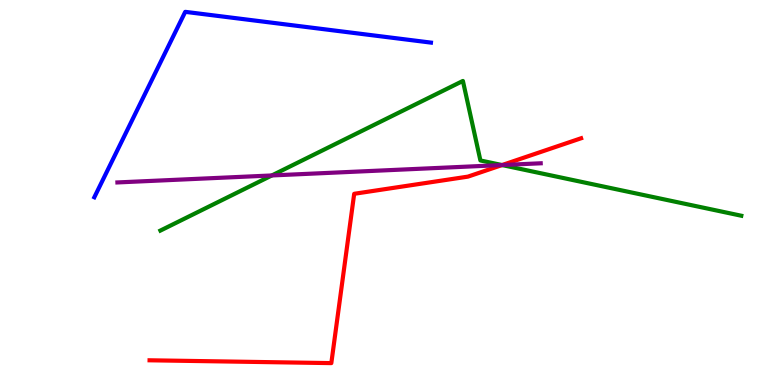[{'lines': ['blue', 'red'], 'intersections': []}, {'lines': ['green', 'red'], 'intersections': [{'x': 6.48, 'y': 5.71}]}, {'lines': ['purple', 'red'], 'intersections': [{'x': 6.48, 'y': 5.71}]}, {'lines': ['blue', 'green'], 'intersections': []}, {'lines': ['blue', 'purple'], 'intersections': []}, {'lines': ['green', 'purple'], 'intersections': [{'x': 3.51, 'y': 5.44}, {'x': 6.48, 'y': 5.71}]}]